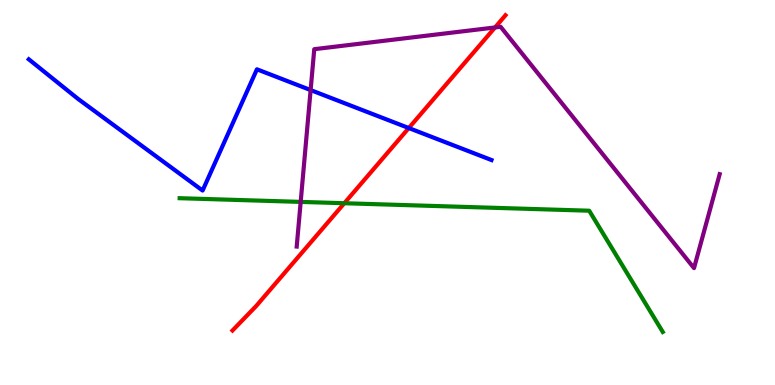[{'lines': ['blue', 'red'], 'intersections': [{'x': 5.27, 'y': 6.67}]}, {'lines': ['green', 'red'], 'intersections': [{'x': 4.44, 'y': 4.72}]}, {'lines': ['purple', 'red'], 'intersections': [{'x': 6.39, 'y': 9.29}]}, {'lines': ['blue', 'green'], 'intersections': []}, {'lines': ['blue', 'purple'], 'intersections': [{'x': 4.01, 'y': 7.66}]}, {'lines': ['green', 'purple'], 'intersections': [{'x': 3.88, 'y': 4.76}]}]